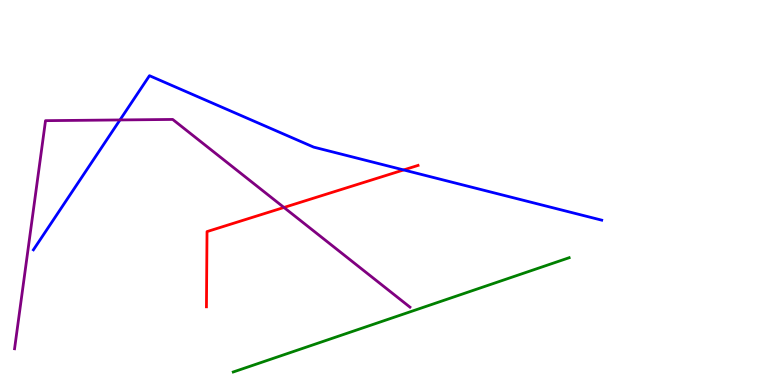[{'lines': ['blue', 'red'], 'intersections': [{'x': 5.21, 'y': 5.59}]}, {'lines': ['green', 'red'], 'intersections': []}, {'lines': ['purple', 'red'], 'intersections': [{'x': 3.66, 'y': 4.61}]}, {'lines': ['blue', 'green'], 'intersections': []}, {'lines': ['blue', 'purple'], 'intersections': [{'x': 1.55, 'y': 6.88}]}, {'lines': ['green', 'purple'], 'intersections': []}]